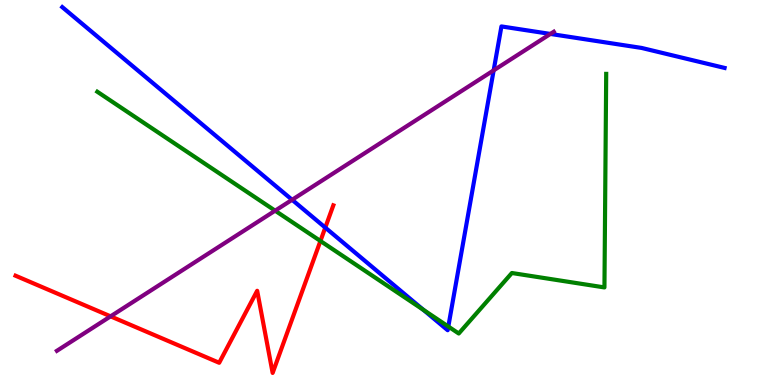[{'lines': ['blue', 'red'], 'intersections': [{'x': 4.2, 'y': 4.09}]}, {'lines': ['green', 'red'], 'intersections': [{'x': 4.13, 'y': 3.74}]}, {'lines': ['purple', 'red'], 'intersections': [{'x': 1.43, 'y': 1.78}]}, {'lines': ['blue', 'green'], 'intersections': [{'x': 5.46, 'y': 1.95}, {'x': 5.78, 'y': 1.52}]}, {'lines': ['blue', 'purple'], 'intersections': [{'x': 3.77, 'y': 4.81}, {'x': 6.37, 'y': 8.17}, {'x': 7.1, 'y': 9.12}]}, {'lines': ['green', 'purple'], 'intersections': [{'x': 3.55, 'y': 4.53}]}]